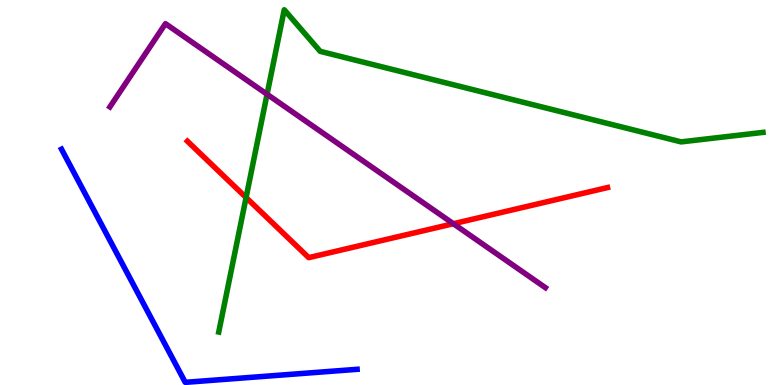[{'lines': ['blue', 'red'], 'intersections': []}, {'lines': ['green', 'red'], 'intersections': [{'x': 3.18, 'y': 4.87}]}, {'lines': ['purple', 'red'], 'intersections': [{'x': 5.85, 'y': 4.19}]}, {'lines': ['blue', 'green'], 'intersections': []}, {'lines': ['blue', 'purple'], 'intersections': []}, {'lines': ['green', 'purple'], 'intersections': [{'x': 3.45, 'y': 7.55}]}]